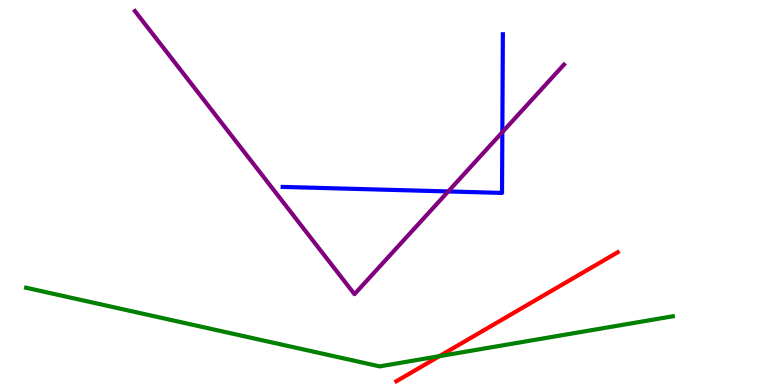[{'lines': ['blue', 'red'], 'intersections': []}, {'lines': ['green', 'red'], 'intersections': [{'x': 5.67, 'y': 0.749}]}, {'lines': ['purple', 'red'], 'intersections': []}, {'lines': ['blue', 'green'], 'intersections': []}, {'lines': ['blue', 'purple'], 'intersections': [{'x': 5.78, 'y': 5.03}, {'x': 6.48, 'y': 6.57}]}, {'lines': ['green', 'purple'], 'intersections': []}]